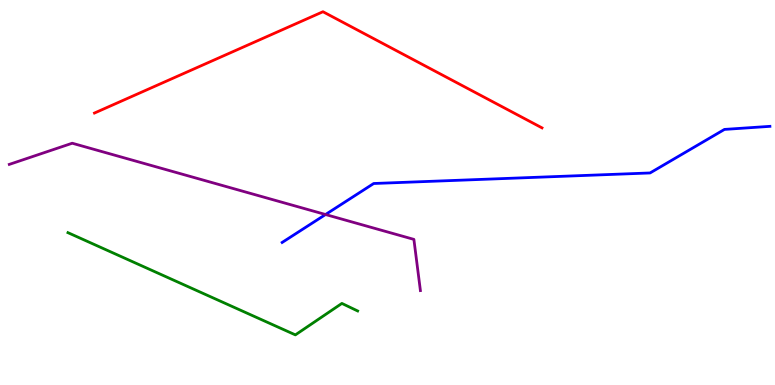[{'lines': ['blue', 'red'], 'intersections': []}, {'lines': ['green', 'red'], 'intersections': []}, {'lines': ['purple', 'red'], 'intersections': []}, {'lines': ['blue', 'green'], 'intersections': []}, {'lines': ['blue', 'purple'], 'intersections': [{'x': 4.2, 'y': 4.43}]}, {'lines': ['green', 'purple'], 'intersections': []}]